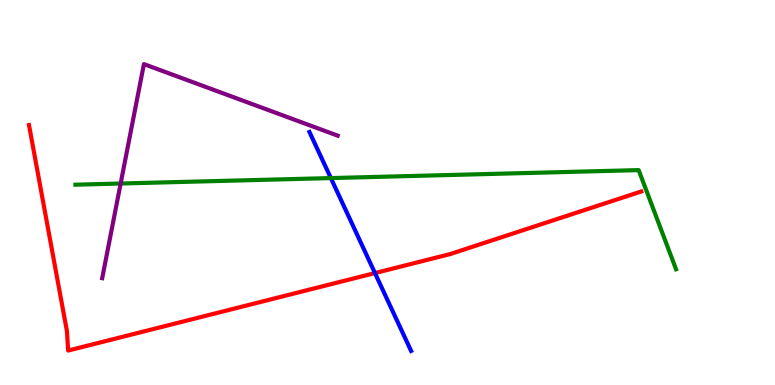[{'lines': ['blue', 'red'], 'intersections': [{'x': 4.84, 'y': 2.91}]}, {'lines': ['green', 'red'], 'intersections': []}, {'lines': ['purple', 'red'], 'intersections': []}, {'lines': ['blue', 'green'], 'intersections': [{'x': 4.27, 'y': 5.37}]}, {'lines': ['blue', 'purple'], 'intersections': []}, {'lines': ['green', 'purple'], 'intersections': [{'x': 1.56, 'y': 5.23}]}]